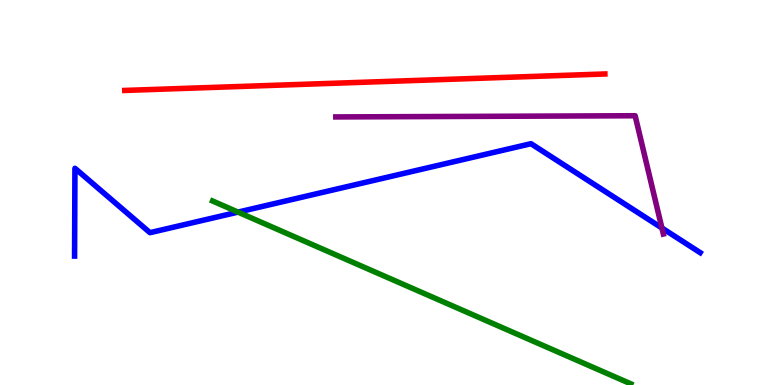[{'lines': ['blue', 'red'], 'intersections': []}, {'lines': ['green', 'red'], 'intersections': []}, {'lines': ['purple', 'red'], 'intersections': []}, {'lines': ['blue', 'green'], 'intersections': [{'x': 3.07, 'y': 4.49}]}, {'lines': ['blue', 'purple'], 'intersections': [{'x': 8.54, 'y': 4.08}]}, {'lines': ['green', 'purple'], 'intersections': []}]